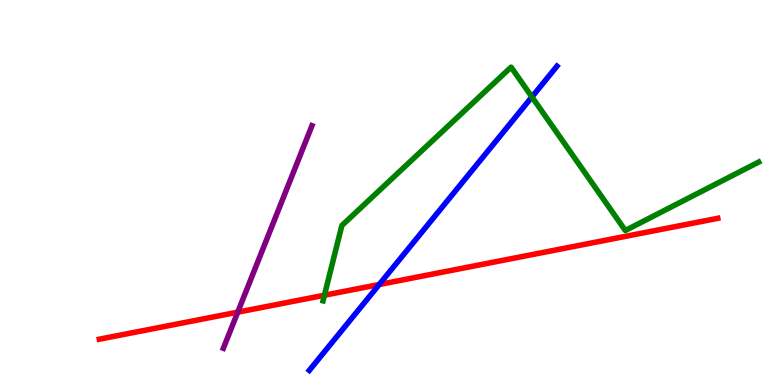[{'lines': ['blue', 'red'], 'intersections': [{'x': 4.89, 'y': 2.61}]}, {'lines': ['green', 'red'], 'intersections': [{'x': 4.19, 'y': 2.33}]}, {'lines': ['purple', 'red'], 'intersections': [{'x': 3.07, 'y': 1.89}]}, {'lines': ['blue', 'green'], 'intersections': [{'x': 6.86, 'y': 7.48}]}, {'lines': ['blue', 'purple'], 'intersections': []}, {'lines': ['green', 'purple'], 'intersections': []}]